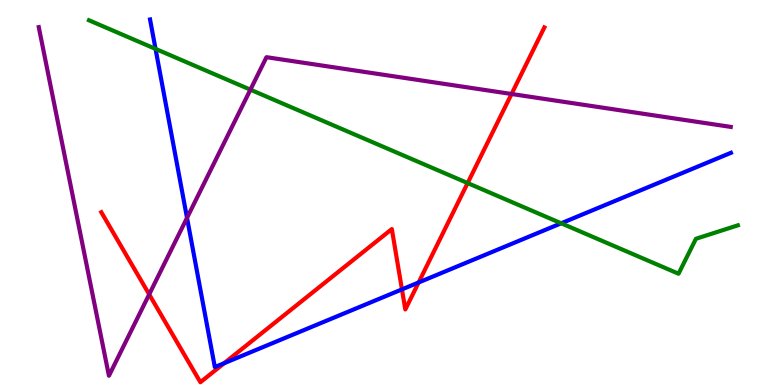[{'lines': ['blue', 'red'], 'intersections': [{'x': 2.89, 'y': 0.566}, {'x': 5.19, 'y': 2.48}, {'x': 5.4, 'y': 2.66}]}, {'lines': ['green', 'red'], 'intersections': [{'x': 6.03, 'y': 5.25}]}, {'lines': ['purple', 'red'], 'intersections': [{'x': 1.92, 'y': 2.35}, {'x': 6.6, 'y': 7.56}]}, {'lines': ['blue', 'green'], 'intersections': [{'x': 2.01, 'y': 8.73}, {'x': 7.24, 'y': 4.2}]}, {'lines': ['blue', 'purple'], 'intersections': [{'x': 2.41, 'y': 4.34}]}, {'lines': ['green', 'purple'], 'intersections': [{'x': 3.23, 'y': 7.67}]}]